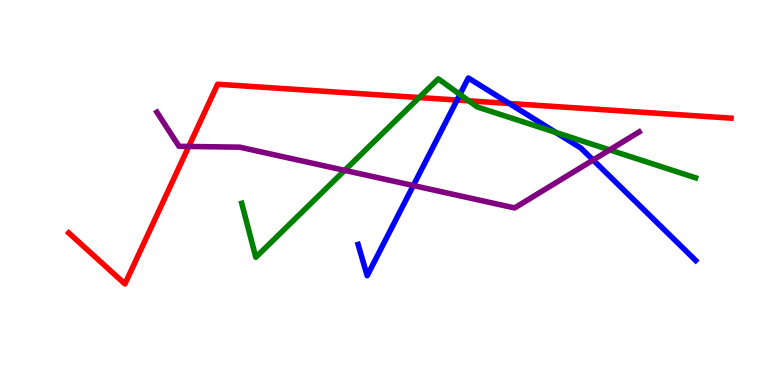[{'lines': ['blue', 'red'], 'intersections': [{'x': 5.9, 'y': 7.4}, {'x': 6.57, 'y': 7.31}]}, {'lines': ['green', 'red'], 'intersections': [{'x': 5.41, 'y': 7.47}, {'x': 6.05, 'y': 7.38}]}, {'lines': ['purple', 'red'], 'intersections': [{'x': 2.44, 'y': 6.2}]}, {'lines': ['blue', 'green'], 'intersections': [{'x': 5.93, 'y': 7.55}, {'x': 7.17, 'y': 6.56}]}, {'lines': ['blue', 'purple'], 'intersections': [{'x': 5.33, 'y': 5.18}, {'x': 7.65, 'y': 5.84}]}, {'lines': ['green', 'purple'], 'intersections': [{'x': 4.45, 'y': 5.57}, {'x': 7.87, 'y': 6.11}]}]